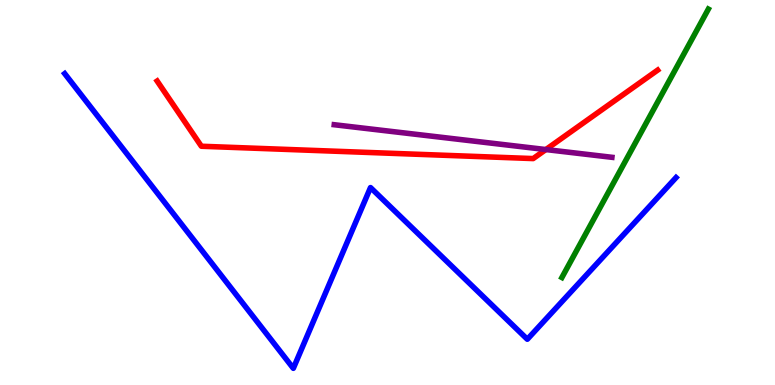[{'lines': ['blue', 'red'], 'intersections': []}, {'lines': ['green', 'red'], 'intersections': []}, {'lines': ['purple', 'red'], 'intersections': [{'x': 7.04, 'y': 6.12}]}, {'lines': ['blue', 'green'], 'intersections': []}, {'lines': ['blue', 'purple'], 'intersections': []}, {'lines': ['green', 'purple'], 'intersections': []}]